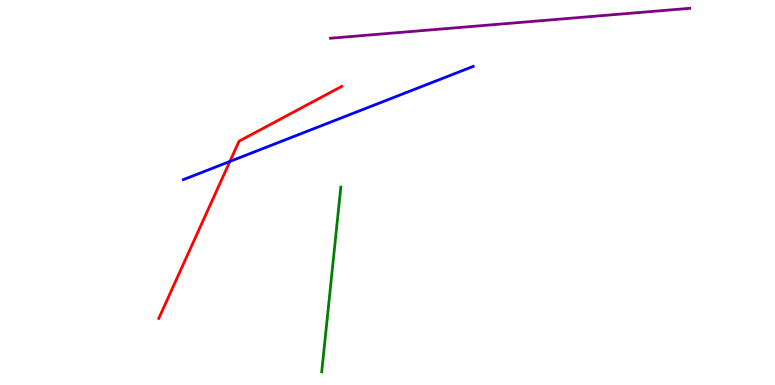[{'lines': ['blue', 'red'], 'intersections': [{'x': 2.97, 'y': 5.81}]}, {'lines': ['green', 'red'], 'intersections': []}, {'lines': ['purple', 'red'], 'intersections': []}, {'lines': ['blue', 'green'], 'intersections': []}, {'lines': ['blue', 'purple'], 'intersections': []}, {'lines': ['green', 'purple'], 'intersections': []}]